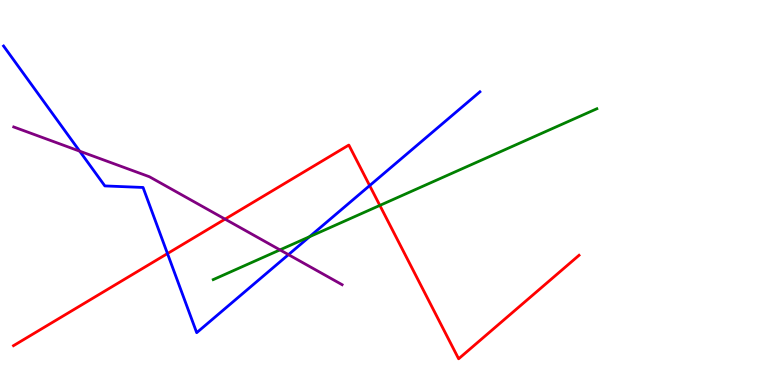[{'lines': ['blue', 'red'], 'intersections': [{'x': 2.16, 'y': 3.41}, {'x': 4.77, 'y': 5.18}]}, {'lines': ['green', 'red'], 'intersections': [{'x': 4.9, 'y': 4.66}]}, {'lines': ['purple', 'red'], 'intersections': [{'x': 2.9, 'y': 4.31}]}, {'lines': ['blue', 'green'], 'intersections': [{'x': 3.99, 'y': 3.85}]}, {'lines': ['blue', 'purple'], 'intersections': [{'x': 1.03, 'y': 6.07}, {'x': 3.72, 'y': 3.39}]}, {'lines': ['green', 'purple'], 'intersections': [{'x': 3.61, 'y': 3.51}]}]